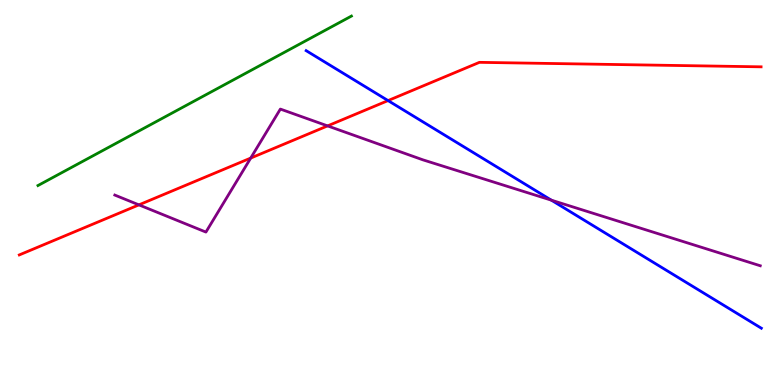[{'lines': ['blue', 'red'], 'intersections': [{'x': 5.01, 'y': 7.39}]}, {'lines': ['green', 'red'], 'intersections': []}, {'lines': ['purple', 'red'], 'intersections': [{'x': 1.79, 'y': 4.68}, {'x': 3.24, 'y': 5.89}, {'x': 4.23, 'y': 6.73}]}, {'lines': ['blue', 'green'], 'intersections': []}, {'lines': ['blue', 'purple'], 'intersections': [{'x': 7.11, 'y': 4.8}]}, {'lines': ['green', 'purple'], 'intersections': []}]